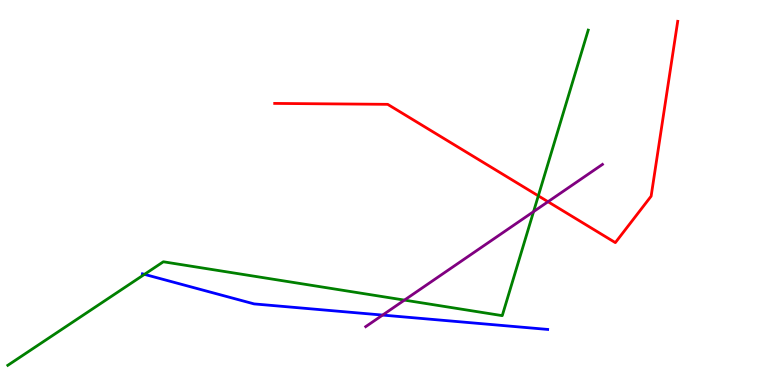[{'lines': ['blue', 'red'], 'intersections': []}, {'lines': ['green', 'red'], 'intersections': [{'x': 6.95, 'y': 4.91}]}, {'lines': ['purple', 'red'], 'intersections': [{'x': 7.07, 'y': 4.76}]}, {'lines': ['blue', 'green'], 'intersections': [{'x': 1.86, 'y': 2.87}]}, {'lines': ['blue', 'purple'], 'intersections': [{'x': 4.94, 'y': 1.82}]}, {'lines': ['green', 'purple'], 'intersections': [{'x': 5.22, 'y': 2.21}, {'x': 6.88, 'y': 4.5}]}]